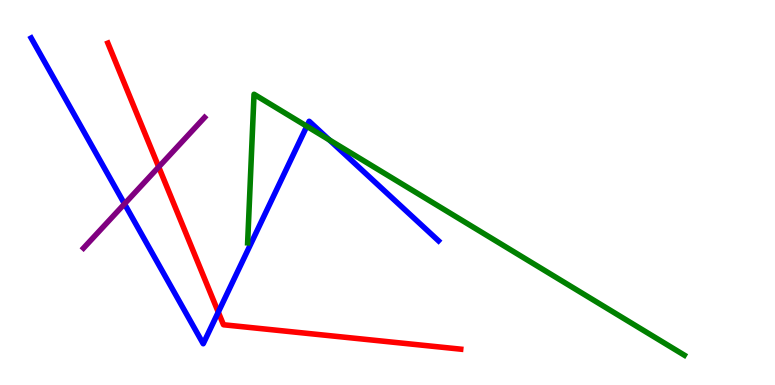[{'lines': ['blue', 'red'], 'intersections': [{'x': 2.82, 'y': 1.89}]}, {'lines': ['green', 'red'], 'intersections': []}, {'lines': ['purple', 'red'], 'intersections': [{'x': 2.05, 'y': 5.66}]}, {'lines': ['blue', 'green'], 'intersections': [{'x': 3.96, 'y': 6.72}, {'x': 4.25, 'y': 6.37}]}, {'lines': ['blue', 'purple'], 'intersections': [{'x': 1.61, 'y': 4.7}]}, {'lines': ['green', 'purple'], 'intersections': []}]